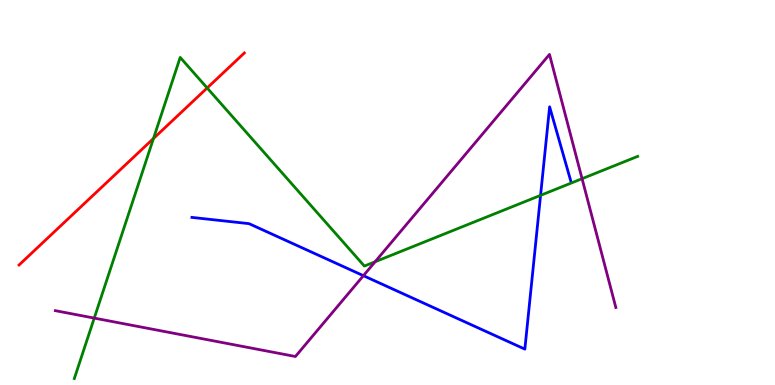[{'lines': ['blue', 'red'], 'intersections': []}, {'lines': ['green', 'red'], 'intersections': [{'x': 1.98, 'y': 6.4}, {'x': 2.67, 'y': 7.72}]}, {'lines': ['purple', 'red'], 'intersections': []}, {'lines': ['blue', 'green'], 'intersections': [{'x': 6.98, 'y': 4.93}]}, {'lines': ['blue', 'purple'], 'intersections': [{'x': 4.69, 'y': 2.84}]}, {'lines': ['green', 'purple'], 'intersections': [{'x': 1.22, 'y': 1.74}, {'x': 4.84, 'y': 3.2}, {'x': 7.51, 'y': 5.36}]}]